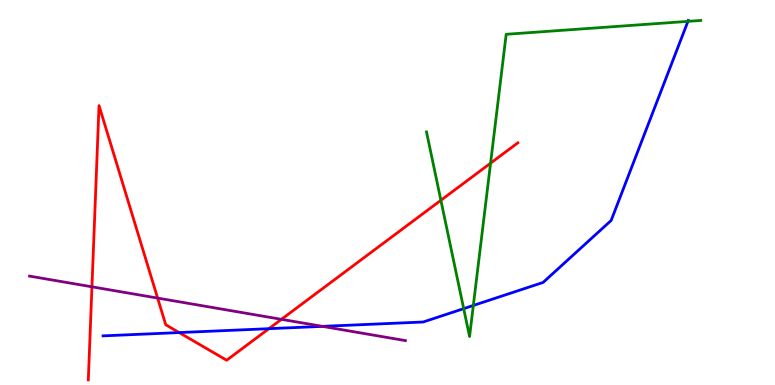[{'lines': ['blue', 'red'], 'intersections': [{'x': 2.31, 'y': 1.36}, {'x': 3.47, 'y': 1.46}]}, {'lines': ['green', 'red'], 'intersections': [{'x': 5.69, 'y': 4.8}, {'x': 6.33, 'y': 5.76}]}, {'lines': ['purple', 'red'], 'intersections': [{'x': 1.19, 'y': 2.55}, {'x': 2.03, 'y': 2.26}, {'x': 3.63, 'y': 1.71}]}, {'lines': ['blue', 'green'], 'intersections': [{'x': 5.98, 'y': 1.98}, {'x': 6.11, 'y': 2.07}, {'x': 8.88, 'y': 9.45}]}, {'lines': ['blue', 'purple'], 'intersections': [{'x': 4.16, 'y': 1.52}]}, {'lines': ['green', 'purple'], 'intersections': []}]